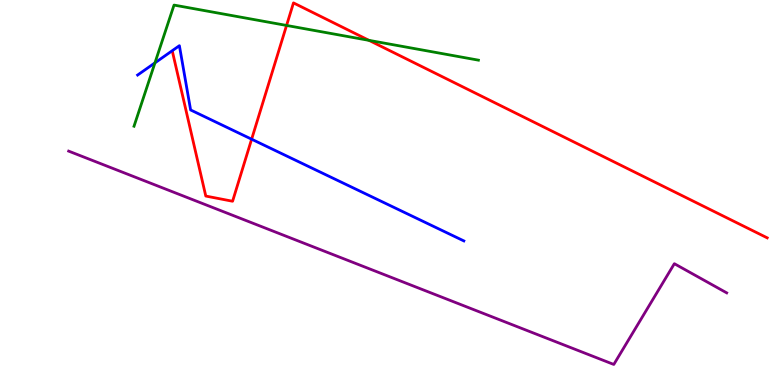[{'lines': ['blue', 'red'], 'intersections': [{'x': 3.25, 'y': 6.38}]}, {'lines': ['green', 'red'], 'intersections': [{'x': 3.7, 'y': 9.34}, {'x': 4.76, 'y': 8.95}]}, {'lines': ['purple', 'red'], 'intersections': []}, {'lines': ['blue', 'green'], 'intersections': [{'x': 2.0, 'y': 8.37}]}, {'lines': ['blue', 'purple'], 'intersections': []}, {'lines': ['green', 'purple'], 'intersections': []}]